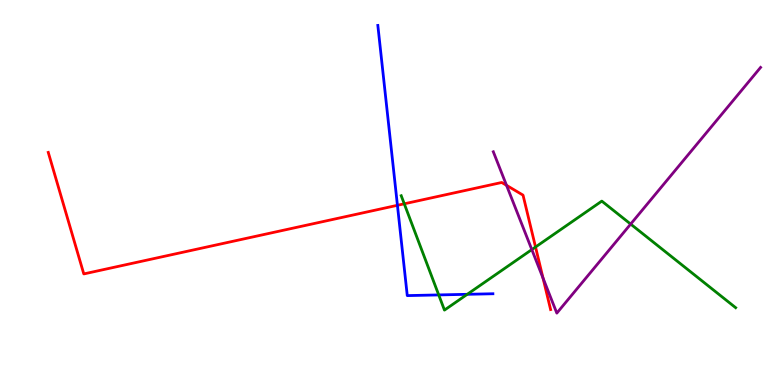[{'lines': ['blue', 'red'], 'intersections': [{'x': 5.13, 'y': 4.67}]}, {'lines': ['green', 'red'], 'intersections': [{'x': 5.22, 'y': 4.71}, {'x': 6.91, 'y': 3.58}]}, {'lines': ['purple', 'red'], 'intersections': [{'x': 6.54, 'y': 5.19}, {'x': 7.01, 'y': 2.78}]}, {'lines': ['blue', 'green'], 'intersections': [{'x': 5.66, 'y': 2.34}, {'x': 6.03, 'y': 2.36}]}, {'lines': ['blue', 'purple'], 'intersections': []}, {'lines': ['green', 'purple'], 'intersections': [{'x': 6.86, 'y': 3.52}, {'x': 8.14, 'y': 4.18}]}]